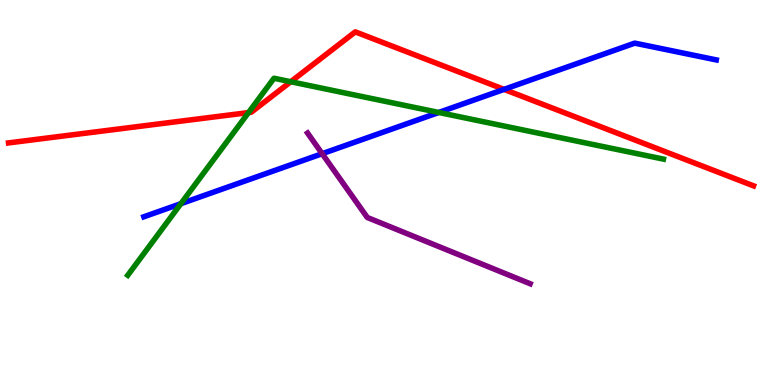[{'lines': ['blue', 'red'], 'intersections': [{'x': 6.5, 'y': 7.68}]}, {'lines': ['green', 'red'], 'intersections': [{'x': 3.21, 'y': 7.08}, {'x': 3.75, 'y': 7.88}]}, {'lines': ['purple', 'red'], 'intersections': []}, {'lines': ['blue', 'green'], 'intersections': [{'x': 2.33, 'y': 4.71}, {'x': 5.66, 'y': 7.08}]}, {'lines': ['blue', 'purple'], 'intersections': [{'x': 4.16, 'y': 6.01}]}, {'lines': ['green', 'purple'], 'intersections': []}]